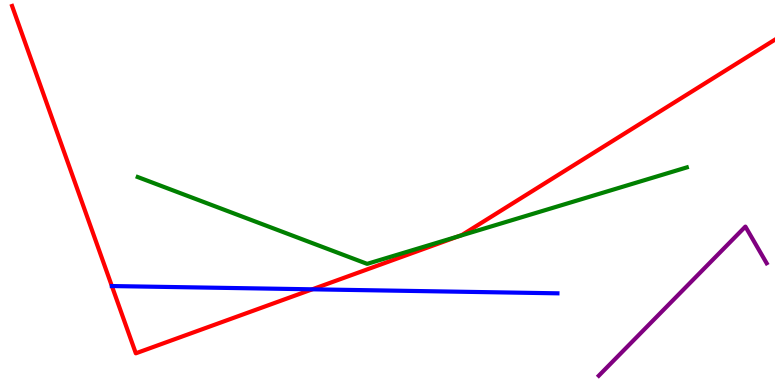[{'lines': ['blue', 'red'], 'intersections': [{'x': 4.03, 'y': 2.49}]}, {'lines': ['green', 'red'], 'intersections': [{'x': 5.91, 'y': 3.86}]}, {'lines': ['purple', 'red'], 'intersections': []}, {'lines': ['blue', 'green'], 'intersections': []}, {'lines': ['blue', 'purple'], 'intersections': []}, {'lines': ['green', 'purple'], 'intersections': []}]